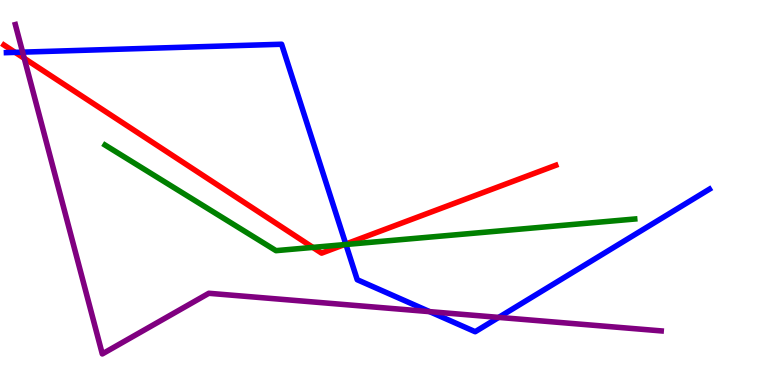[{'lines': ['blue', 'red'], 'intersections': [{'x': 0.196, 'y': 8.64}, {'x': 4.46, 'y': 3.66}]}, {'lines': ['green', 'red'], 'intersections': [{'x': 4.04, 'y': 3.57}, {'x': 4.44, 'y': 3.65}]}, {'lines': ['purple', 'red'], 'intersections': [{'x': 0.313, 'y': 8.49}]}, {'lines': ['blue', 'green'], 'intersections': [{'x': 4.46, 'y': 3.65}]}, {'lines': ['blue', 'purple'], 'intersections': [{'x': 0.292, 'y': 8.65}, {'x': 5.54, 'y': 1.91}, {'x': 6.44, 'y': 1.76}]}, {'lines': ['green', 'purple'], 'intersections': []}]